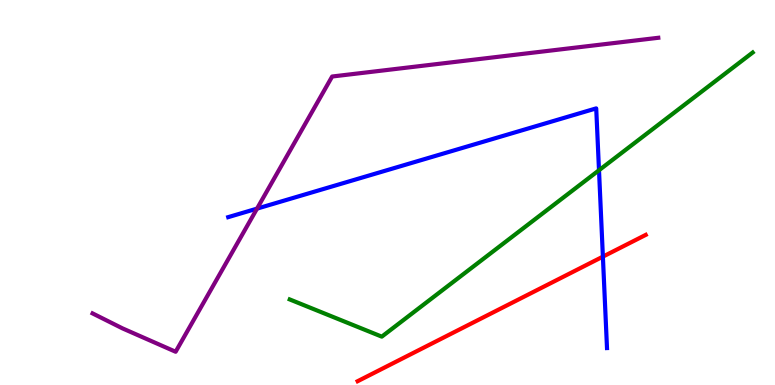[{'lines': ['blue', 'red'], 'intersections': [{'x': 7.78, 'y': 3.33}]}, {'lines': ['green', 'red'], 'intersections': []}, {'lines': ['purple', 'red'], 'intersections': []}, {'lines': ['blue', 'green'], 'intersections': [{'x': 7.73, 'y': 5.58}]}, {'lines': ['blue', 'purple'], 'intersections': [{'x': 3.32, 'y': 4.58}]}, {'lines': ['green', 'purple'], 'intersections': []}]